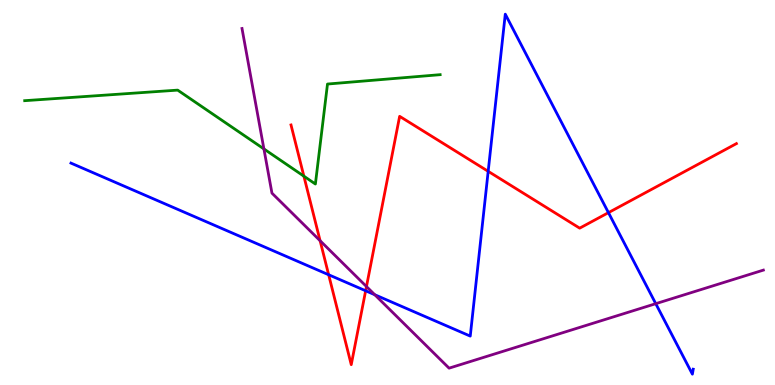[{'lines': ['blue', 'red'], 'intersections': [{'x': 4.24, 'y': 2.86}, {'x': 4.72, 'y': 2.45}, {'x': 6.3, 'y': 5.55}, {'x': 7.85, 'y': 4.48}]}, {'lines': ['green', 'red'], 'intersections': [{'x': 3.92, 'y': 5.42}]}, {'lines': ['purple', 'red'], 'intersections': [{'x': 4.13, 'y': 3.75}, {'x': 4.73, 'y': 2.56}]}, {'lines': ['blue', 'green'], 'intersections': []}, {'lines': ['blue', 'purple'], 'intersections': [{'x': 4.84, 'y': 2.34}, {'x': 8.46, 'y': 2.11}]}, {'lines': ['green', 'purple'], 'intersections': [{'x': 3.41, 'y': 6.13}]}]